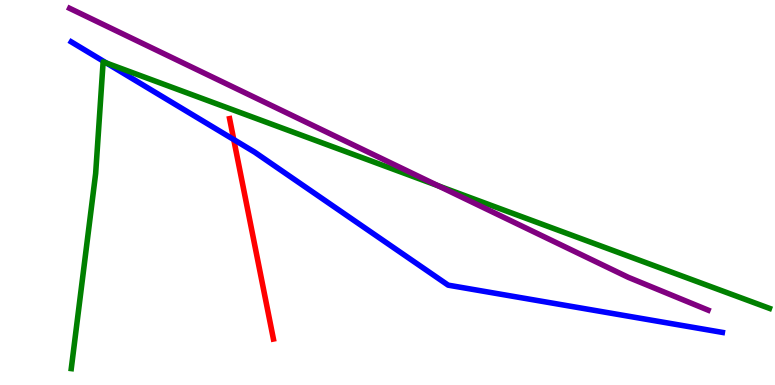[{'lines': ['blue', 'red'], 'intersections': [{'x': 3.02, 'y': 6.37}]}, {'lines': ['green', 'red'], 'intersections': []}, {'lines': ['purple', 'red'], 'intersections': []}, {'lines': ['blue', 'green'], 'intersections': [{'x': 1.37, 'y': 8.36}]}, {'lines': ['blue', 'purple'], 'intersections': []}, {'lines': ['green', 'purple'], 'intersections': [{'x': 5.65, 'y': 5.17}]}]